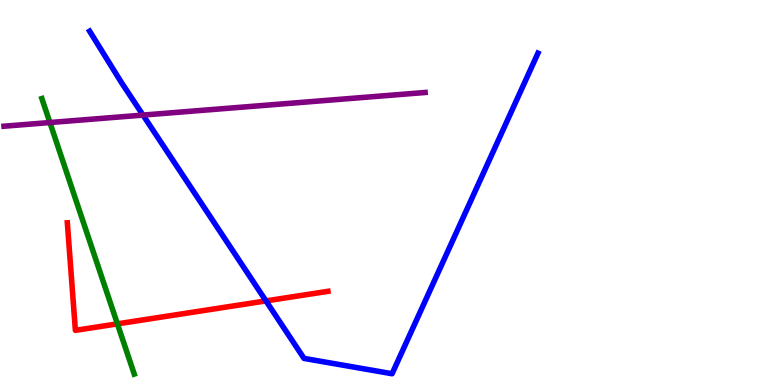[{'lines': ['blue', 'red'], 'intersections': [{'x': 3.43, 'y': 2.18}]}, {'lines': ['green', 'red'], 'intersections': [{'x': 1.51, 'y': 1.59}]}, {'lines': ['purple', 'red'], 'intersections': []}, {'lines': ['blue', 'green'], 'intersections': []}, {'lines': ['blue', 'purple'], 'intersections': [{'x': 1.84, 'y': 7.01}]}, {'lines': ['green', 'purple'], 'intersections': [{'x': 0.644, 'y': 6.82}]}]